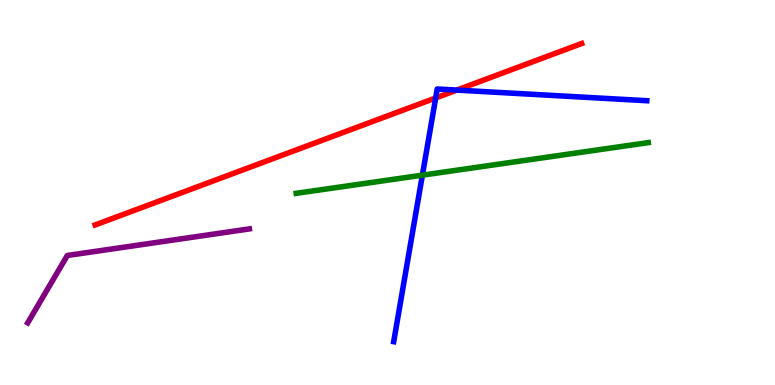[{'lines': ['blue', 'red'], 'intersections': [{'x': 5.62, 'y': 7.46}, {'x': 5.89, 'y': 7.66}]}, {'lines': ['green', 'red'], 'intersections': []}, {'lines': ['purple', 'red'], 'intersections': []}, {'lines': ['blue', 'green'], 'intersections': [{'x': 5.45, 'y': 5.45}]}, {'lines': ['blue', 'purple'], 'intersections': []}, {'lines': ['green', 'purple'], 'intersections': []}]